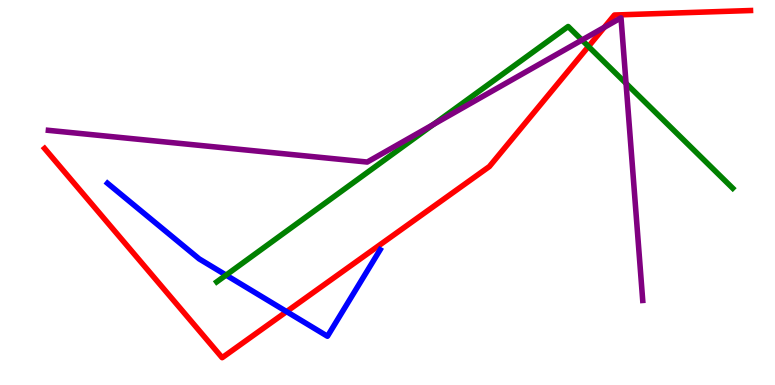[{'lines': ['blue', 'red'], 'intersections': [{'x': 3.7, 'y': 1.91}]}, {'lines': ['green', 'red'], 'intersections': [{'x': 7.59, 'y': 8.79}]}, {'lines': ['purple', 'red'], 'intersections': [{'x': 7.8, 'y': 9.29}]}, {'lines': ['blue', 'green'], 'intersections': [{'x': 2.92, 'y': 2.85}]}, {'lines': ['blue', 'purple'], 'intersections': []}, {'lines': ['green', 'purple'], 'intersections': [{'x': 5.59, 'y': 6.77}, {'x': 7.51, 'y': 8.96}, {'x': 8.08, 'y': 7.83}]}]